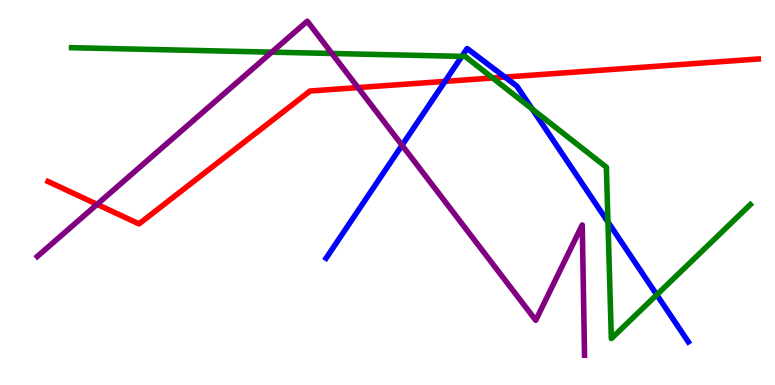[{'lines': ['blue', 'red'], 'intersections': [{'x': 5.74, 'y': 7.89}, {'x': 6.51, 'y': 8.0}]}, {'lines': ['green', 'red'], 'intersections': [{'x': 6.36, 'y': 7.97}]}, {'lines': ['purple', 'red'], 'intersections': [{'x': 1.25, 'y': 4.69}, {'x': 4.62, 'y': 7.72}]}, {'lines': ['blue', 'green'], 'intersections': [{'x': 5.96, 'y': 8.54}, {'x': 6.87, 'y': 7.17}, {'x': 7.84, 'y': 4.23}, {'x': 8.47, 'y': 2.34}]}, {'lines': ['blue', 'purple'], 'intersections': [{'x': 5.19, 'y': 6.23}]}, {'lines': ['green', 'purple'], 'intersections': [{'x': 3.51, 'y': 8.65}, {'x': 4.28, 'y': 8.61}]}]